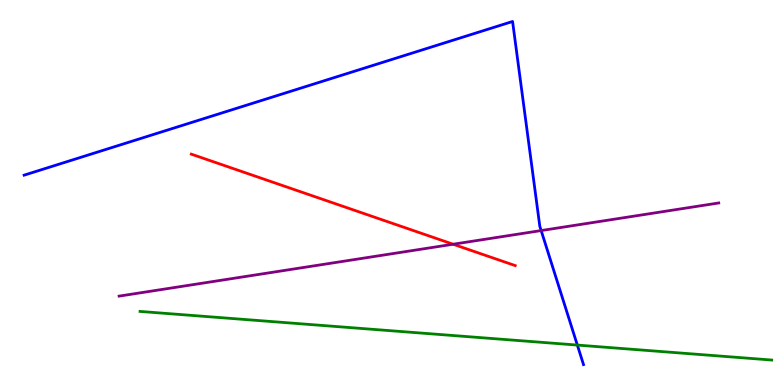[{'lines': ['blue', 'red'], 'intersections': []}, {'lines': ['green', 'red'], 'intersections': []}, {'lines': ['purple', 'red'], 'intersections': [{'x': 5.85, 'y': 3.66}]}, {'lines': ['blue', 'green'], 'intersections': [{'x': 7.45, 'y': 1.04}]}, {'lines': ['blue', 'purple'], 'intersections': [{'x': 6.98, 'y': 4.01}]}, {'lines': ['green', 'purple'], 'intersections': []}]